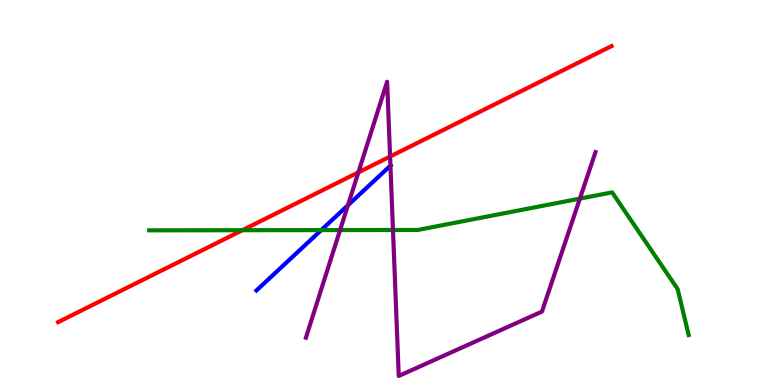[{'lines': ['blue', 'red'], 'intersections': []}, {'lines': ['green', 'red'], 'intersections': [{'x': 3.13, 'y': 4.02}]}, {'lines': ['purple', 'red'], 'intersections': [{'x': 4.62, 'y': 5.52}, {'x': 5.03, 'y': 5.93}]}, {'lines': ['blue', 'green'], 'intersections': [{'x': 4.15, 'y': 4.02}]}, {'lines': ['blue', 'purple'], 'intersections': [{'x': 4.49, 'y': 4.67}, {'x': 5.04, 'y': 5.7}]}, {'lines': ['green', 'purple'], 'intersections': [{'x': 4.39, 'y': 4.02}, {'x': 5.07, 'y': 4.03}, {'x': 7.48, 'y': 4.84}]}]